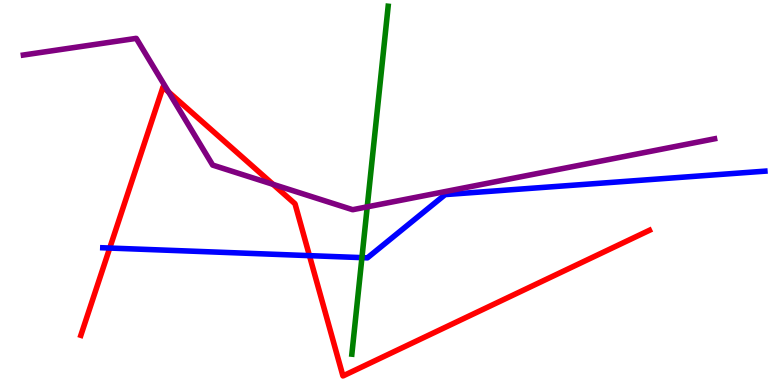[{'lines': ['blue', 'red'], 'intersections': [{'x': 1.42, 'y': 3.56}, {'x': 3.99, 'y': 3.36}]}, {'lines': ['green', 'red'], 'intersections': []}, {'lines': ['purple', 'red'], 'intersections': [{'x': 2.18, 'y': 7.61}, {'x': 3.52, 'y': 5.21}]}, {'lines': ['blue', 'green'], 'intersections': [{'x': 4.67, 'y': 3.31}]}, {'lines': ['blue', 'purple'], 'intersections': []}, {'lines': ['green', 'purple'], 'intersections': [{'x': 4.74, 'y': 4.63}]}]